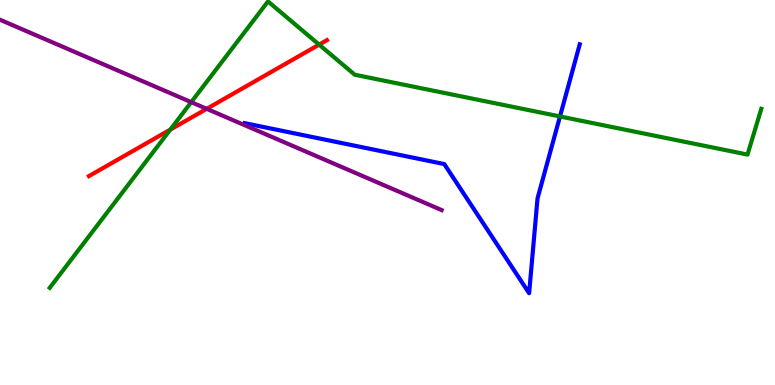[{'lines': ['blue', 'red'], 'intersections': []}, {'lines': ['green', 'red'], 'intersections': [{'x': 2.2, 'y': 6.63}, {'x': 4.12, 'y': 8.84}]}, {'lines': ['purple', 'red'], 'intersections': [{'x': 2.67, 'y': 7.17}]}, {'lines': ['blue', 'green'], 'intersections': [{'x': 7.23, 'y': 6.98}]}, {'lines': ['blue', 'purple'], 'intersections': []}, {'lines': ['green', 'purple'], 'intersections': [{'x': 2.47, 'y': 7.35}]}]